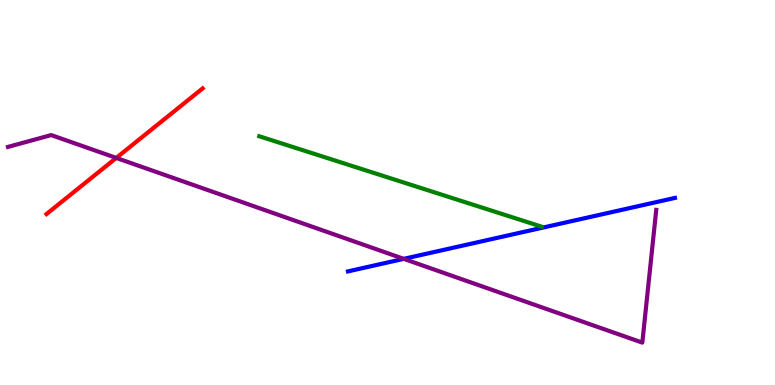[{'lines': ['blue', 'red'], 'intersections': []}, {'lines': ['green', 'red'], 'intersections': []}, {'lines': ['purple', 'red'], 'intersections': [{'x': 1.5, 'y': 5.9}]}, {'lines': ['blue', 'green'], 'intersections': []}, {'lines': ['blue', 'purple'], 'intersections': [{'x': 5.21, 'y': 3.28}]}, {'lines': ['green', 'purple'], 'intersections': []}]